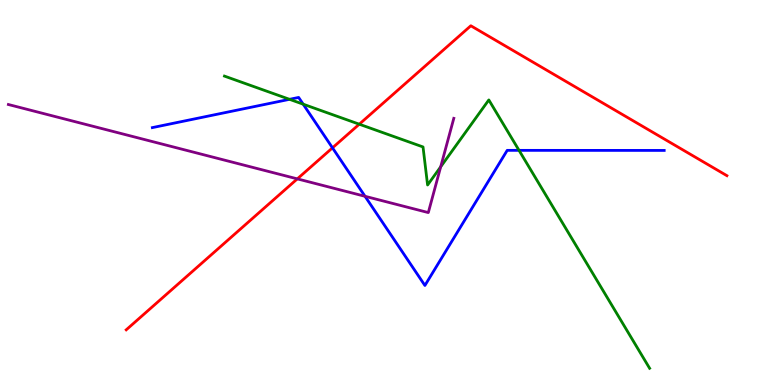[{'lines': ['blue', 'red'], 'intersections': [{'x': 4.29, 'y': 6.16}]}, {'lines': ['green', 'red'], 'intersections': [{'x': 4.64, 'y': 6.77}]}, {'lines': ['purple', 'red'], 'intersections': [{'x': 3.84, 'y': 5.35}]}, {'lines': ['blue', 'green'], 'intersections': [{'x': 3.74, 'y': 7.42}, {'x': 3.91, 'y': 7.29}, {'x': 6.7, 'y': 6.09}]}, {'lines': ['blue', 'purple'], 'intersections': [{'x': 4.71, 'y': 4.9}]}, {'lines': ['green', 'purple'], 'intersections': [{'x': 5.69, 'y': 5.67}]}]